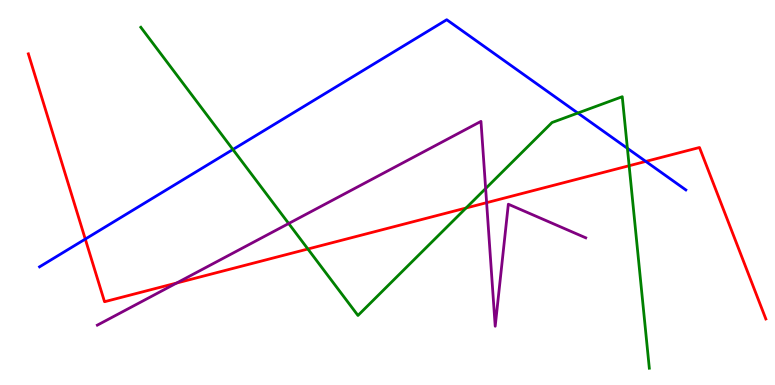[{'lines': ['blue', 'red'], 'intersections': [{'x': 1.1, 'y': 3.79}, {'x': 8.33, 'y': 5.81}]}, {'lines': ['green', 'red'], 'intersections': [{'x': 3.97, 'y': 3.53}, {'x': 6.01, 'y': 4.6}, {'x': 8.12, 'y': 5.7}]}, {'lines': ['purple', 'red'], 'intersections': [{'x': 2.28, 'y': 2.65}, {'x': 6.28, 'y': 4.74}]}, {'lines': ['blue', 'green'], 'intersections': [{'x': 3.01, 'y': 6.12}, {'x': 7.46, 'y': 7.06}, {'x': 8.1, 'y': 6.15}]}, {'lines': ['blue', 'purple'], 'intersections': []}, {'lines': ['green', 'purple'], 'intersections': [{'x': 3.72, 'y': 4.19}, {'x': 6.27, 'y': 5.1}]}]